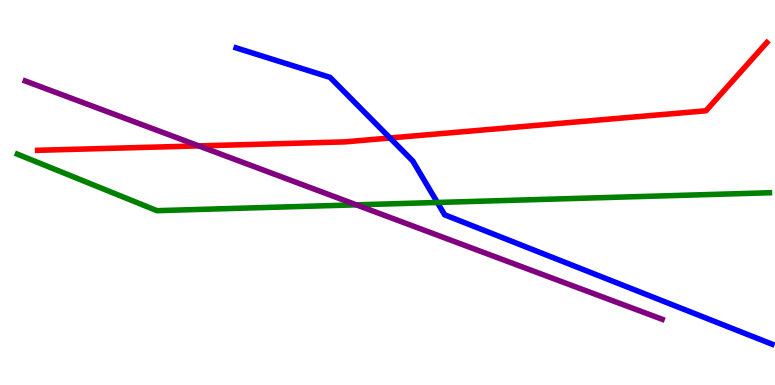[{'lines': ['blue', 'red'], 'intersections': [{'x': 5.03, 'y': 6.42}]}, {'lines': ['green', 'red'], 'intersections': []}, {'lines': ['purple', 'red'], 'intersections': [{'x': 2.56, 'y': 6.21}]}, {'lines': ['blue', 'green'], 'intersections': [{'x': 5.64, 'y': 4.74}]}, {'lines': ['blue', 'purple'], 'intersections': []}, {'lines': ['green', 'purple'], 'intersections': [{'x': 4.6, 'y': 4.68}]}]